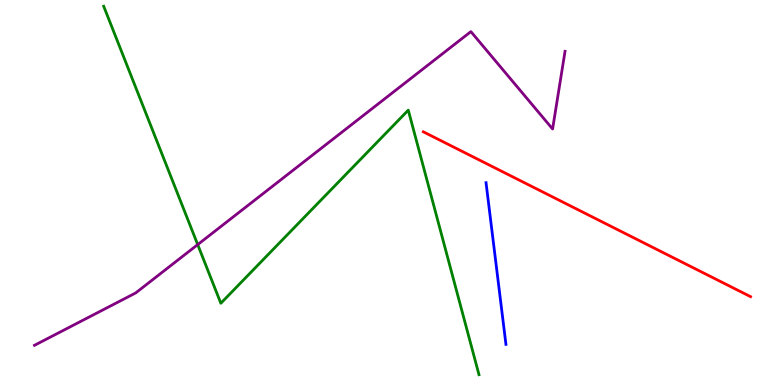[{'lines': ['blue', 'red'], 'intersections': []}, {'lines': ['green', 'red'], 'intersections': []}, {'lines': ['purple', 'red'], 'intersections': []}, {'lines': ['blue', 'green'], 'intersections': []}, {'lines': ['blue', 'purple'], 'intersections': []}, {'lines': ['green', 'purple'], 'intersections': [{'x': 2.55, 'y': 3.65}]}]